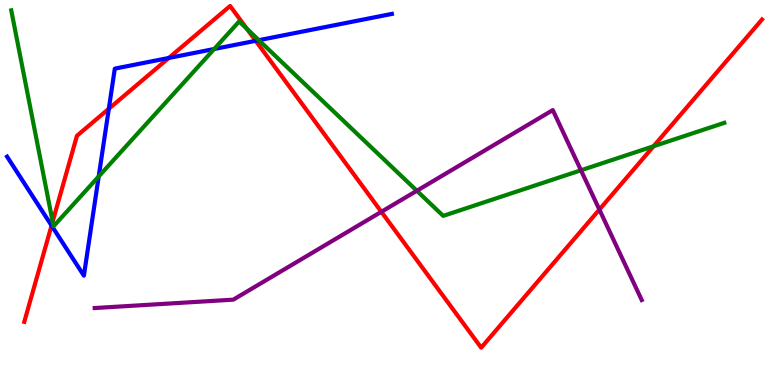[{'lines': ['blue', 'red'], 'intersections': [{'x': 0.665, 'y': 4.14}, {'x': 1.4, 'y': 7.17}, {'x': 2.18, 'y': 8.49}, {'x': 3.3, 'y': 8.94}]}, {'lines': ['green', 'red'], 'intersections': [{'x': 0.679, 'y': 4.24}, {'x': 3.19, 'y': 9.25}, {'x': 8.43, 'y': 6.2}]}, {'lines': ['purple', 'red'], 'intersections': [{'x': 4.92, 'y': 4.5}, {'x': 7.73, 'y': 4.56}]}, {'lines': ['blue', 'green'], 'intersections': [{'x': 1.27, 'y': 5.42}, {'x': 2.76, 'y': 8.73}, {'x': 3.34, 'y': 8.96}]}, {'lines': ['blue', 'purple'], 'intersections': []}, {'lines': ['green', 'purple'], 'intersections': [{'x': 5.38, 'y': 5.05}, {'x': 7.5, 'y': 5.58}]}]